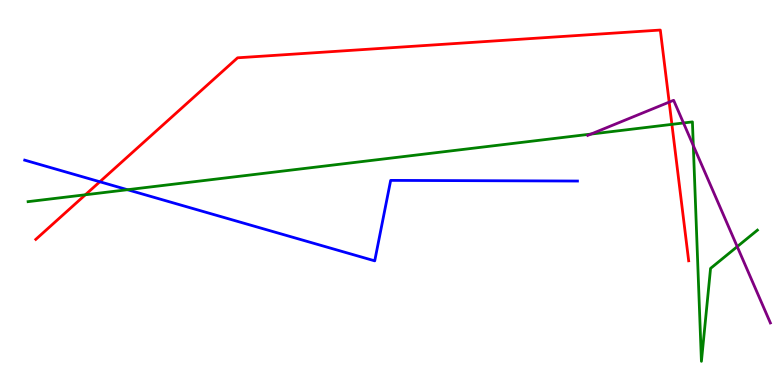[{'lines': ['blue', 'red'], 'intersections': [{'x': 1.29, 'y': 5.28}]}, {'lines': ['green', 'red'], 'intersections': [{'x': 1.1, 'y': 4.94}, {'x': 8.67, 'y': 6.77}]}, {'lines': ['purple', 'red'], 'intersections': [{'x': 8.63, 'y': 7.35}]}, {'lines': ['blue', 'green'], 'intersections': [{'x': 1.64, 'y': 5.07}]}, {'lines': ['blue', 'purple'], 'intersections': []}, {'lines': ['green', 'purple'], 'intersections': [{'x': 7.62, 'y': 6.52}, {'x': 8.82, 'y': 6.81}, {'x': 8.95, 'y': 6.22}, {'x': 9.51, 'y': 3.59}]}]